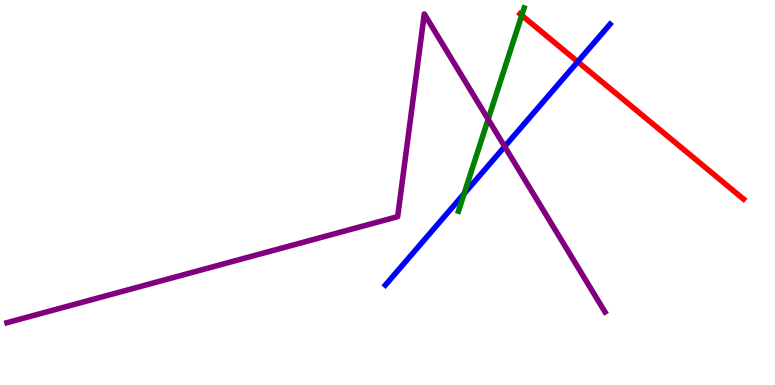[{'lines': ['blue', 'red'], 'intersections': [{'x': 7.45, 'y': 8.4}]}, {'lines': ['green', 'red'], 'intersections': [{'x': 6.73, 'y': 9.6}]}, {'lines': ['purple', 'red'], 'intersections': []}, {'lines': ['blue', 'green'], 'intersections': [{'x': 5.99, 'y': 4.97}]}, {'lines': ['blue', 'purple'], 'intersections': [{'x': 6.51, 'y': 6.19}]}, {'lines': ['green', 'purple'], 'intersections': [{'x': 6.3, 'y': 6.9}]}]